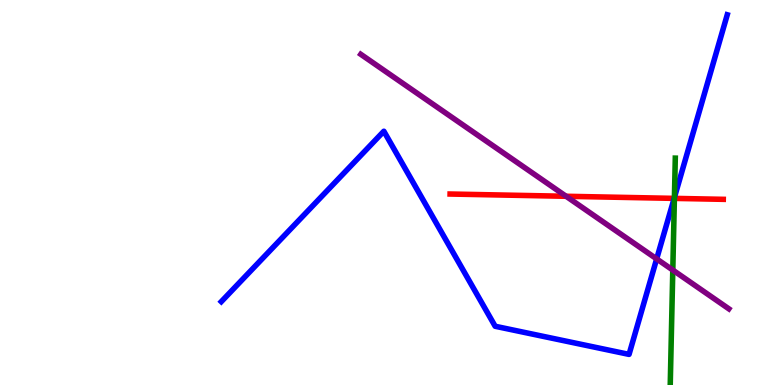[{'lines': ['blue', 'red'], 'intersections': [{'x': 8.7, 'y': 4.85}]}, {'lines': ['green', 'red'], 'intersections': [{'x': 8.7, 'y': 4.85}]}, {'lines': ['purple', 'red'], 'intersections': [{'x': 7.3, 'y': 4.9}]}, {'lines': ['blue', 'green'], 'intersections': [{'x': 8.7, 'y': 4.87}]}, {'lines': ['blue', 'purple'], 'intersections': [{'x': 8.47, 'y': 3.28}]}, {'lines': ['green', 'purple'], 'intersections': [{'x': 8.68, 'y': 2.99}]}]